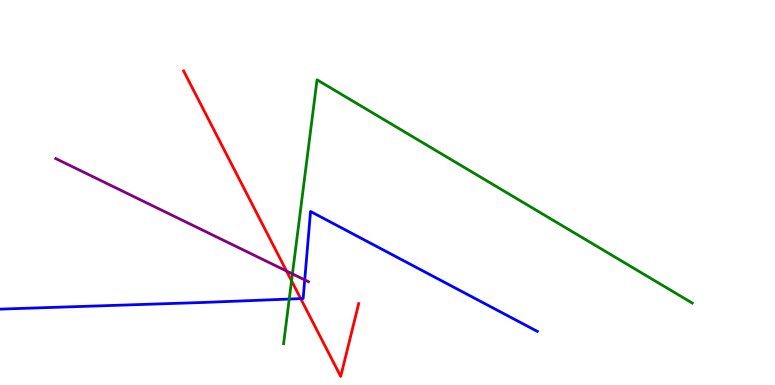[{'lines': ['blue', 'red'], 'intersections': [{'x': 3.88, 'y': 2.24}]}, {'lines': ['green', 'red'], 'intersections': [{'x': 3.76, 'y': 2.71}]}, {'lines': ['purple', 'red'], 'intersections': [{'x': 3.7, 'y': 2.96}]}, {'lines': ['blue', 'green'], 'intersections': [{'x': 3.73, 'y': 2.23}]}, {'lines': ['blue', 'purple'], 'intersections': [{'x': 3.93, 'y': 2.73}]}, {'lines': ['green', 'purple'], 'intersections': [{'x': 3.77, 'y': 2.89}]}]